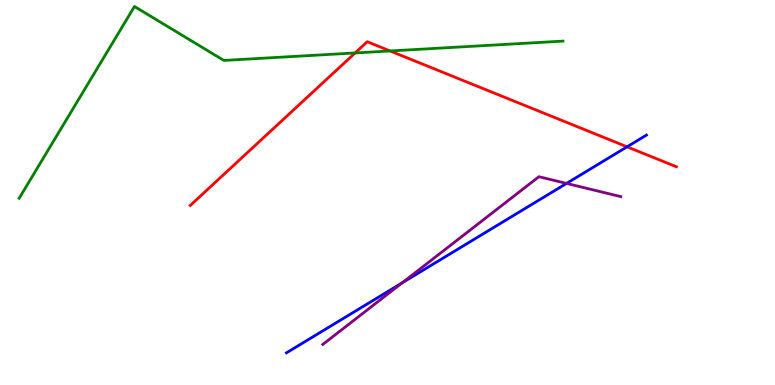[{'lines': ['blue', 'red'], 'intersections': [{'x': 8.09, 'y': 6.19}]}, {'lines': ['green', 'red'], 'intersections': [{'x': 4.58, 'y': 8.62}, {'x': 5.03, 'y': 8.68}]}, {'lines': ['purple', 'red'], 'intersections': []}, {'lines': ['blue', 'green'], 'intersections': []}, {'lines': ['blue', 'purple'], 'intersections': [{'x': 5.19, 'y': 2.65}, {'x': 7.31, 'y': 5.24}]}, {'lines': ['green', 'purple'], 'intersections': []}]